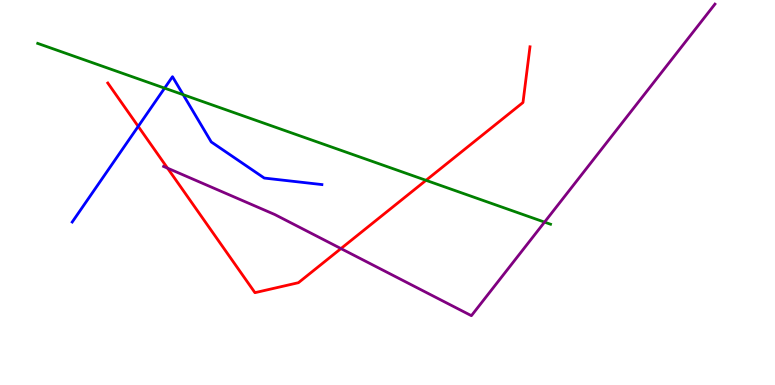[{'lines': ['blue', 'red'], 'intersections': [{'x': 1.78, 'y': 6.72}]}, {'lines': ['green', 'red'], 'intersections': [{'x': 5.5, 'y': 5.32}]}, {'lines': ['purple', 'red'], 'intersections': [{'x': 2.16, 'y': 5.63}, {'x': 4.4, 'y': 3.54}]}, {'lines': ['blue', 'green'], 'intersections': [{'x': 2.12, 'y': 7.71}, {'x': 2.36, 'y': 7.54}]}, {'lines': ['blue', 'purple'], 'intersections': []}, {'lines': ['green', 'purple'], 'intersections': [{'x': 7.03, 'y': 4.23}]}]